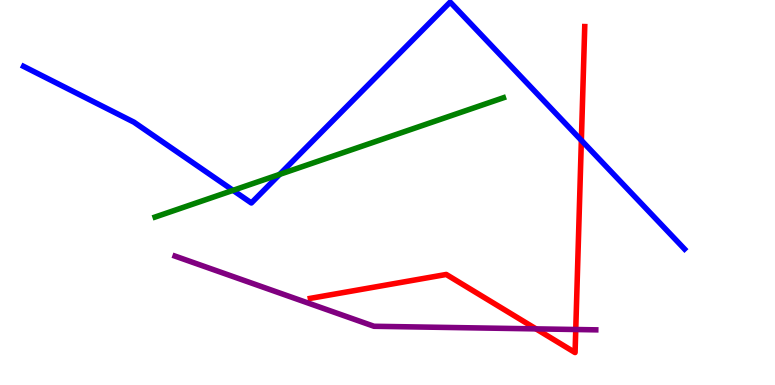[{'lines': ['blue', 'red'], 'intersections': [{'x': 7.5, 'y': 6.35}]}, {'lines': ['green', 'red'], 'intersections': []}, {'lines': ['purple', 'red'], 'intersections': [{'x': 6.92, 'y': 1.46}, {'x': 7.43, 'y': 1.44}]}, {'lines': ['blue', 'green'], 'intersections': [{'x': 3.01, 'y': 5.06}, {'x': 3.61, 'y': 5.47}]}, {'lines': ['blue', 'purple'], 'intersections': []}, {'lines': ['green', 'purple'], 'intersections': []}]